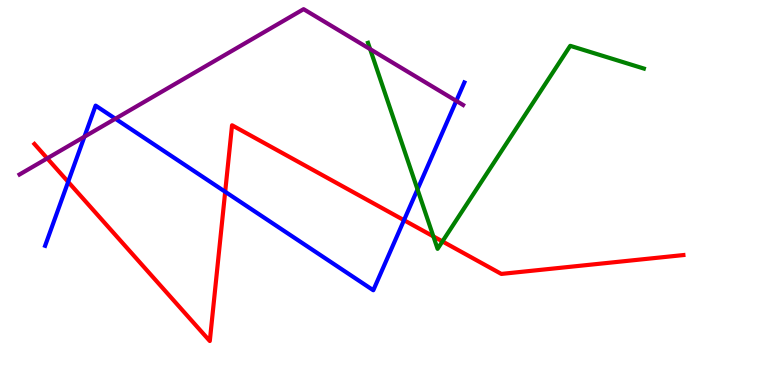[{'lines': ['blue', 'red'], 'intersections': [{'x': 0.879, 'y': 5.28}, {'x': 2.91, 'y': 5.02}, {'x': 5.21, 'y': 4.28}]}, {'lines': ['green', 'red'], 'intersections': [{'x': 5.59, 'y': 3.86}, {'x': 5.71, 'y': 3.73}]}, {'lines': ['purple', 'red'], 'intersections': [{'x': 0.609, 'y': 5.89}]}, {'lines': ['blue', 'green'], 'intersections': [{'x': 5.39, 'y': 5.08}]}, {'lines': ['blue', 'purple'], 'intersections': [{'x': 1.09, 'y': 6.45}, {'x': 1.49, 'y': 6.92}, {'x': 5.89, 'y': 7.38}]}, {'lines': ['green', 'purple'], 'intersections': [{'x': 4.78, 'y': 8.72}]}]